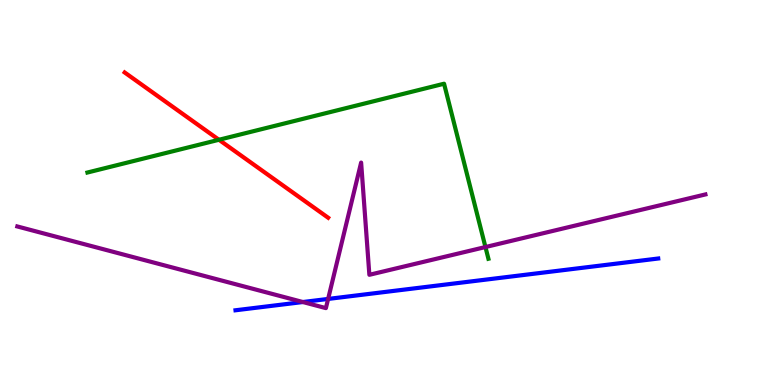[{'lines': ['blue', 'red'], 'intersections': []}, {'lines': ['green', 'red'], 'intersections': [{'x': 2.83, 'y': 6.37}]}, {'lines': ['purple', 'red'], 'intersections': []}, {'lines': ['blue', 'green'], 'intersections': []}, {'lines': ['blue', 'purple'], 'intersections': [{'x': 3.91, 'y': 2.16}, {'x': 4.23, 'y': 2.24}]}, {'lines': ['green', 'purple'], 'intersections': [{'x': 6.26, 'y': 3.58}]}]